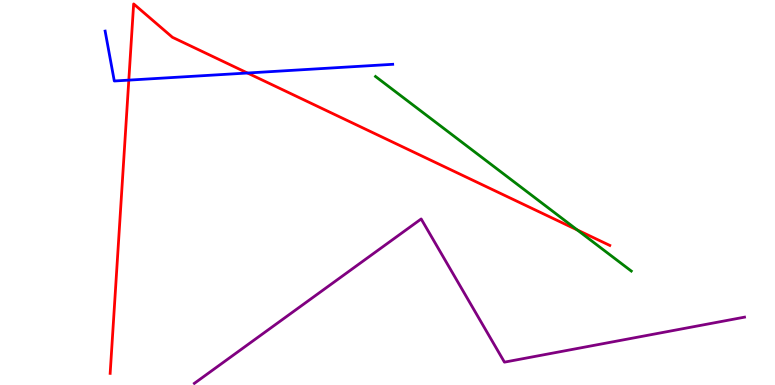[{'lines': ['blue', 'red'], 'intersections': [{'x': 1.66, 'y': 7.92}, {'x': 3.19, 'y': 8.1}]}, {'lines': ['green', 'red'], 'intersections': [{'x': 7.45, 'y': 4.03}]}, {'lines': ['purple', 'red'], 'intersections': []}, {'lines': ['blue', 'green'], 'intersections': []}, {'lines': ['blue', 'purple'], 'intersections': []}, {'lines': ['green', 'purple'], 'intersections': []}]